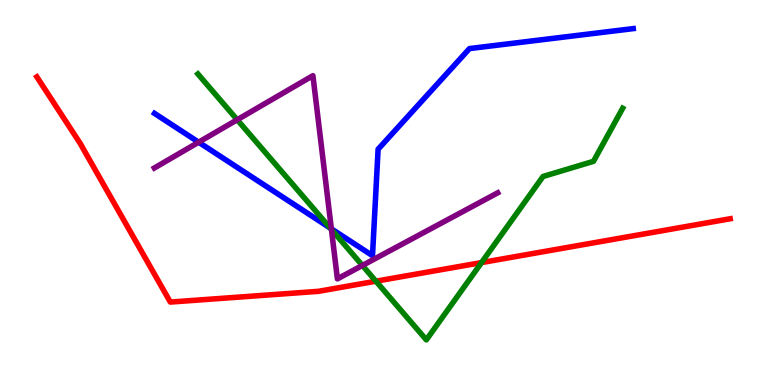[{'lines': ['blue', 'red'], 'intersections': []}, {'lines': ['green', 'red'], 'intersections': [{'x': 4.85, 'y': 2.7}, {'x': 6.21, 'y': 3.18}]}, {'lines': ['purple', 'red'], 'intersections': []}, {'lines': ['blue', 'green'], 'intersections': [{'x': 4.26, 'y': 4.07}]}, {'lines': ['blue', 'purple'], 'intersections': [{'x': 2.56, 'y': 6.31}, {'x': 4.28, 'y': 4.06}]}, {'lines': ['green', 'purple'], 'intersections': [{'x': 3.06, 'y': 6.89}, {'x': 4.28, 'y': 4.04}, {'x': 4.68, 'y': 3.11}]}]